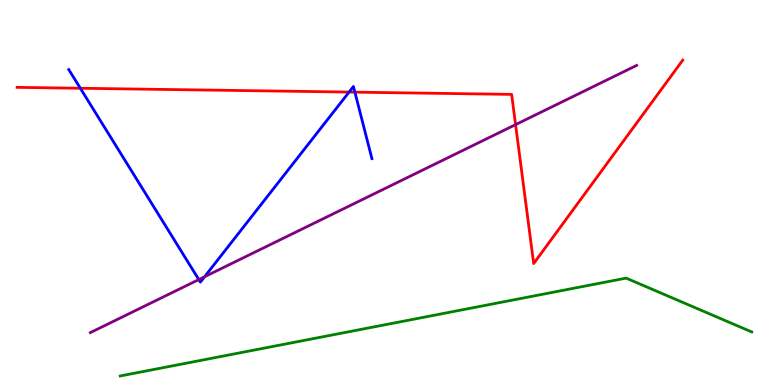[{'lines': ['blue', 'red'], 'intersections': [{'x': 1.04, 'y': 7.71}, {'x': 4.5, 'y': 7.61}, {'x': 4.58, 'y': 7.61}]}, {'lines': ['green', 'red'], 'intersections': []}, {'lines': ['purple', 'red'], 'intersections': [{'x': 6.65, 'y': 6.76}]}, {'lines': ['blue', 'green'], 'intersections': []}, {'lines': ['blue', 'purple'], 'intersections': [{'x': 2.57, 'y': 2.74}, {'x': 2.64, 'y': 2.81}]}, {'lines': ['green', 'purple'], 'intersections': []}]